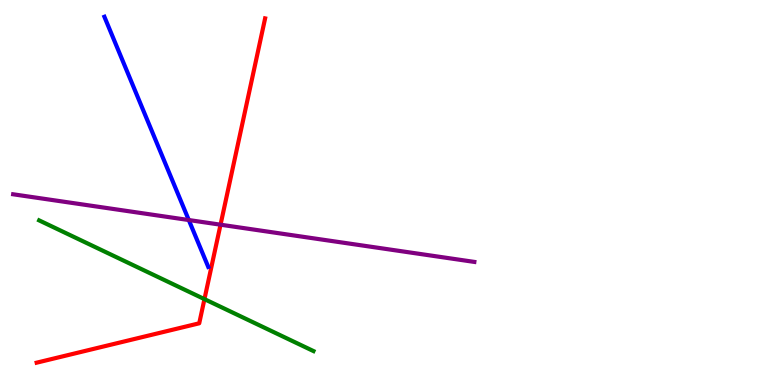[{'lines': ['blue', 'red'], 'intersections': []}, {'lines': ['green', 'red'], 'intersections': [{'x': 2.64, 'y': 2.23}]}, {'lines': ['purple', 'red'], 'intersections': [{'x': 2.85, 'y': 4.16}]}, {'lines': ['blue', 'green'], 'intersections': []}, {'lines': ['blue', 'purple'], 'intersections': [{'x': 2.44, 'y': 4.28}]}, {'lines': ['green', 'purple'], 'intersections': []}]